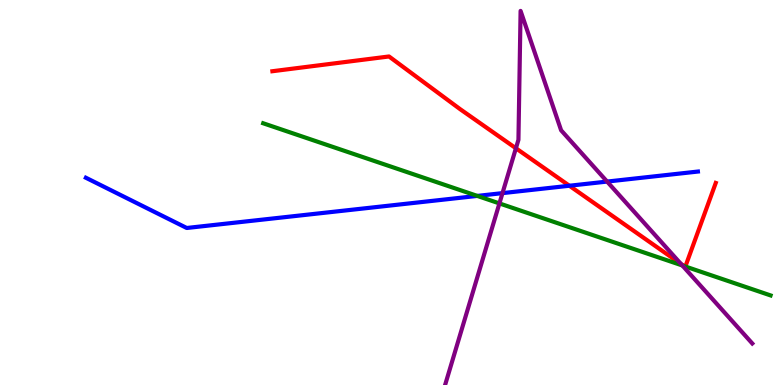[{'lines': ['blue', 'red'], 'intersections': [{'x': 7.35, 'y': 5.18}]}, {'lines': ['green', 'red'], 'intersections': [{'x': 8.82, 'y': 3.09}, {'x': 8.84, 'y': 3.08}]}, {'lines': ['purple', 'red'], 'intersections': [{'x': 6.66, 'y': 6.15}, {'x': 8.79, 'y': 3.14}]}, {'lines': ['blue', 'green'], 'intersections': [{'x': 6.16, 'y': 4.91}]}, {'lines': ['blue', 'purple'], 'intersections': [{'x': 6.48, 'y': 4.98}, {'x': 7.83, 'y': 5.28}]}, {'lines': ['green', 'purple'], 'intersections': [{'x': 6.44, 'y': 4.72}, {'x': 8.8, 'y': 3.1}]}]